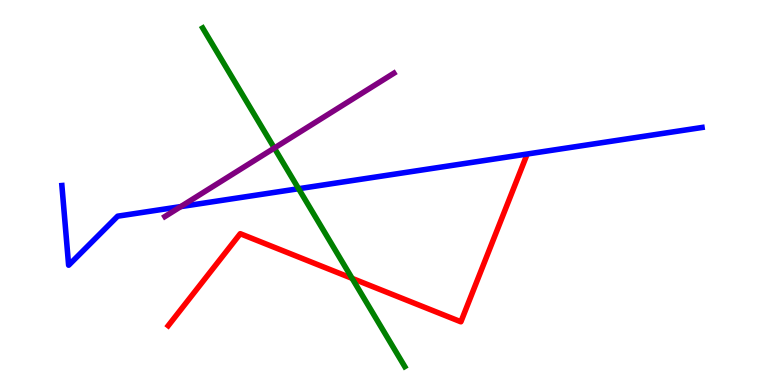[{'lines': ['blue', 'red'], 'intersections': []}, {'lines': ['green', 'red'], 'intersections': [{'x': 4.54, 'y': 2.77}]}, {'lines': ['purple', 'red'], 'intersections': []}, {'lines': ['blue', 'green'], 'intersections': [{'x': 3.85, 'y': 5.1}]}, {'lines': ['blue', 'purple'], 'intersections': [{'x': 2.33, 'y': 4.63}]}, {'lines': ['green', 'purple'], 'intersections': [{'x': 3.54, 'y': 6.15}]}]